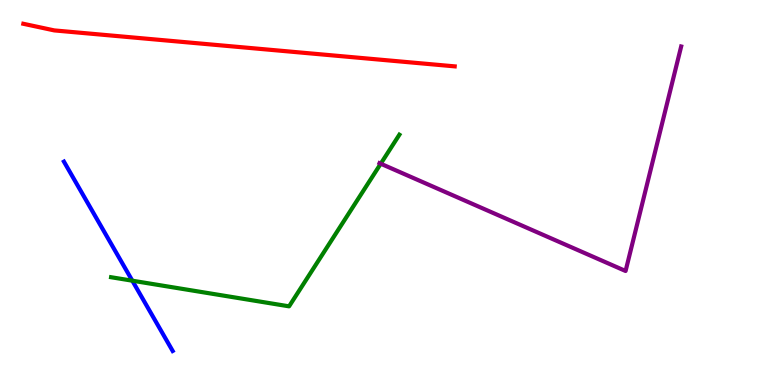[{'lines': ['blue', 'red'], 'intersections': []}, {'lines': ['green', 'red'], 'intersections': []}, {'lines': ['purple', 'red'], 'intersections': []}, {'lines': ['blue', 'green'], 'intersections': [{'x': 1.71, 'y': 2.71}]}, {'lines': ['blue', 'purple'], 'intersections': []}, {'lines': ['green', 'purple'], 'intersections': [{'x': 4.91, 'y': 5.75}]}]